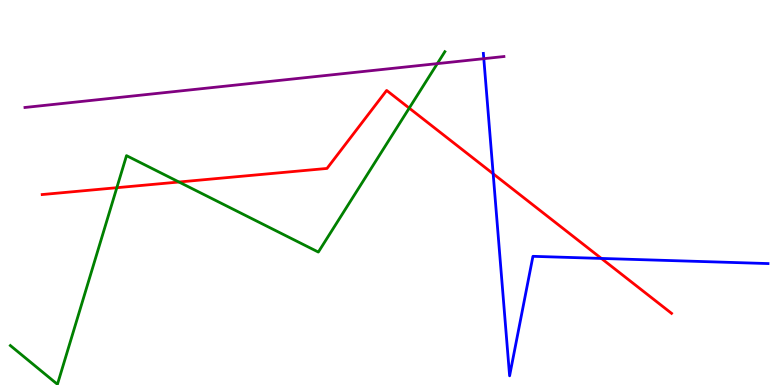[{'lines': ['blue', 'red'], 'intersections': [{'x': 6.36, 'y': 5.49}, {'x': 7.76, 'y': 3.29}]}, {'lines': ['green', 'red'], 'intersections': [{'x': 1.51, 'y': 5.12}, {'x': 2.31, 'y': 5.27}, {'x': 5.28, 'y': 7.19}]}, {'lines': ['purple', 'red'], 'intersections': []}, {'lines': ['blue', 'green'], 'intersections': []}, {'lines': ['blue', 'purple'], 'intersections': [{'x': 6.24, 'y': 8.48}]}, {'lines': ['green', 'purple'], 'intersections': [{'x': 5.64, 'y': 8.35}]}]